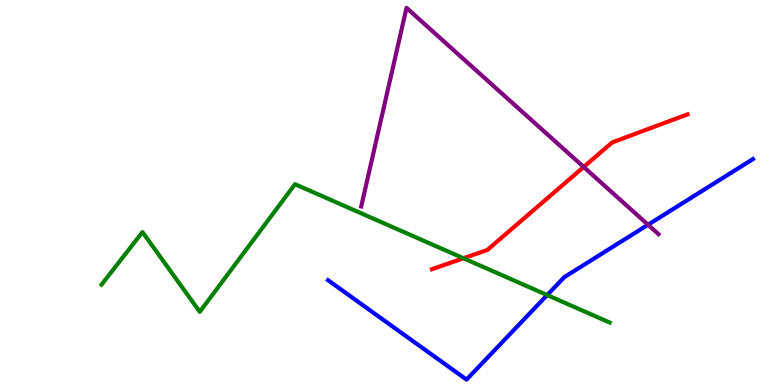[{'lines': ['blue', 'red'], 'intersections': []}, {'lines': ['green', 'red'], 'intersections': [{'x': 5.98, 'y': 3.29}]}, {'lines': ['purple', 'red'], 'intersections': [{'x': 7.53, 'y': 5.66}]}, {'lines': ['blue', 'green'], 'intersections': [{'x': 7.06, 'y': 2.34}]}, {'lines': ['blue', 'purple'], 'intersections': [{'x': 8.36, 'y': 4.16}]}, {'lines': ['green', 'purple'], 'intersections': []}]